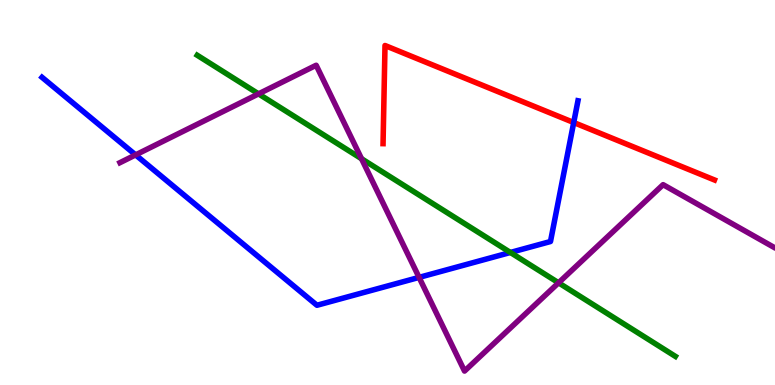[{'lines': ['blue', 'red'], 'intersections': [{'x': 7.4, 'y': 6.82}]}, {'lines': ['green', 'red'], 'intersections': []}, {'lines': ['purple', 'red'], 'intersections': []}, {'lines': ['blue', 'green'], 'intersections': [{'x': 6.59, 'y': 3.44}]}, {'lines': ['blue', 'purple'], 'intersections': [{'x': 1.75, 'y': 5.98}, {'x': 5.41, 'y': 2.8}]}, {'lines': ['green', 'purple'], 'intersections': [{'x': 3.34, 'y': 7.56}, {'x': 4.66, 'y': 5.88}, {'x': 7.21, 'y': 2.65}]}]